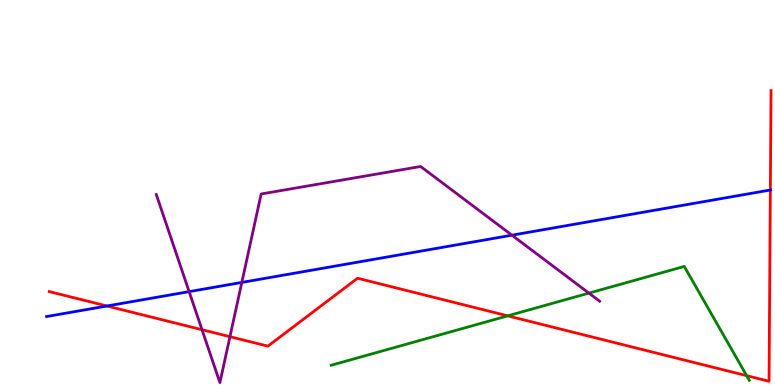[{'lines': ['blue', 'red'], 'intersections': [{'x': 1.38, 'y': 2.05}, {'x': 9.94, 'y': 5.06}]}, {'lines': ['green', 'red'], 'intersections': [{'x': 6.55, 'y': 1.8}, {'x': 9.63, 'y': 0.242}]}, {'lines': ['purple', 'red'], 'intersections': [{'x': 2.61, 'y': 1.44}, {'x': 2.97, 'y': 1.26}]}, {'lines': ['blue', 'green'], 'intersections': []}, {'lines': ['blue', 'purple'], 'intersections': [{'x': 2.44, 'y': 2.43}, {'x': 3.12, 'y': 2.66}, {'x': 6.61, 'y': 3.89}]}, {'lines': ['green', 'purple'], 'intersections': [{'x': 7.6, 'y': 2.39}]}]